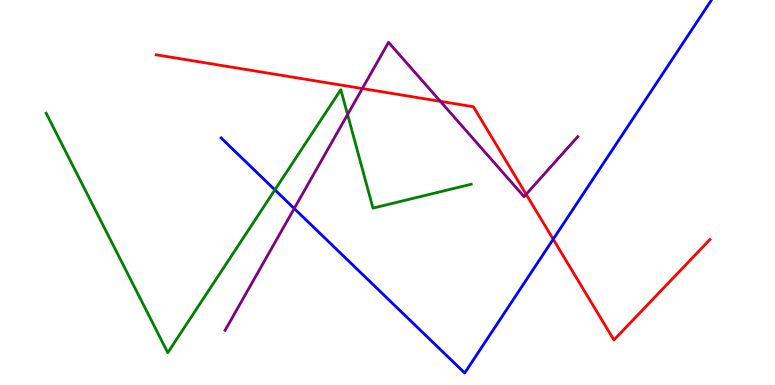[{'lines': ['blue', 'red'], 'intersections': [{'x': 7.14, 'y': 3.79}]}, {'lines': ['green', 'red'], 'intersections': []}, {'lines': ['purple', 'red'], 'intersections': [{'x': 4.68, 'y': 7.7}, {'x': 5.68, 'y': 7.37}, {'x': 6.79, 'y': 4.95}]}, {'lines': ['blue', 'green'], 'intersections': [{'x': 3.55, 'y': 5.07}]}, {'lines': ['blue', 'purple'], 'intersections': [{'x': 3.8, 'y': 4.58}]}, {'lines': ['green', 'purple'], 'intersections': [{'x': 4.48, 'y': 7.03}]}]